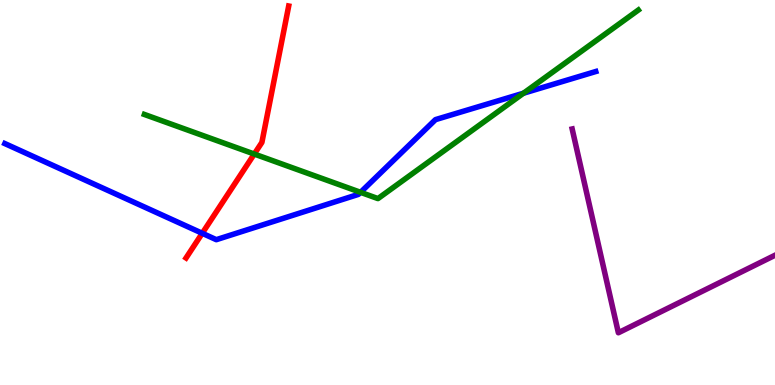[{'lines': ['blue', 'red'], 'intersections': [{'x': 2.61, 'y': 3.94}]}, {'lines': ['green', 'red'], 'intersections': [{'x': 3.28, 'y': 6.0}]}, {'lines': ['purple', 'red'], 'intersections': []}, {'lines': ['blue', 'green'], 'intersections': [{'x': 4.65, 'y': 5.0}, {'x': 6.75, 'y': 7.58}]}, {'lines': ['blue', 'purple'], 'intersections': []}, {'lines': ['green', 'purple'], 'intersections': []}]